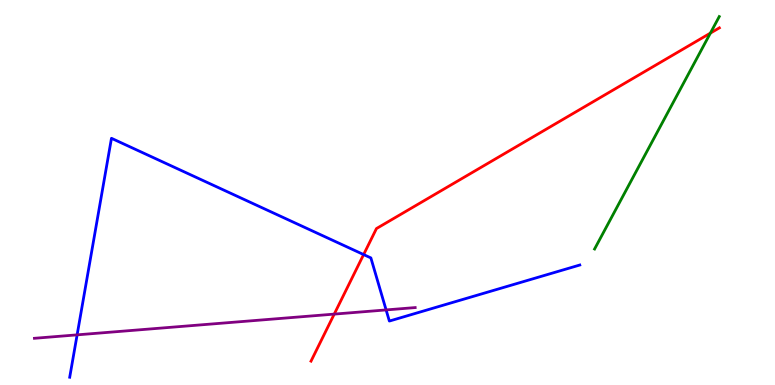[{'lines': ['blue', 'red'], 'intersections': [{'x': 4.69, 'y': 3.39}]}, {'lines': ['green', 'red'], 'intersections': [{'x': 9.17, 'y': 9.14}]}, {'lines': ['purple', 'red'], 'intersections': [{'x': 4.31, 'y': 1.84}]}, {'lines': ['blue', 'green'], 'intersections': []}, {'lines': ['blue', 'purple'], 'intersections': [{'x': 0.995, 'y': 1.3}, {'x': 4.98, 'y': 1.95}]}, {'lines': ['green', 'purple'], 'intersections': []}]